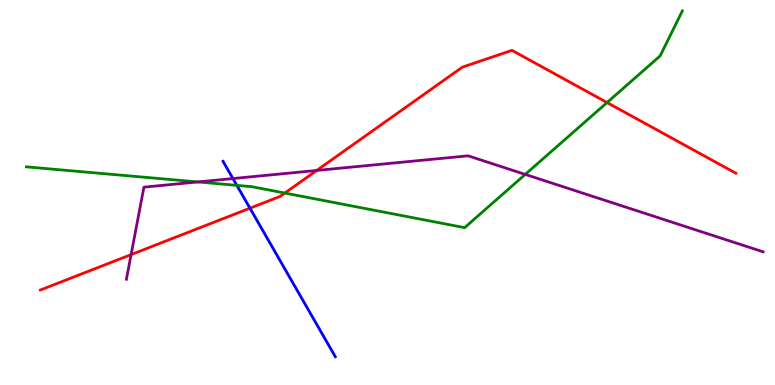[{'lines': ['blue', 'red'], 'intersections': [{'x': 3.23, 'y': 4.59}]}, {'lines': ['green', 'red'], 'intersections': [{'x': 3.68, 'y': 4.99}, {'x': 7.83, 'y': 7.34}]}, {'lines': ['purple', 'red'], 'intersections': [{'x': 1.69, 'y': 3.39}, {'x': 4.09, 'y': 5.57}]}, {'lines': ['blue', 'green'], 'intersections': [{'x': 3.06, 'y': 5.19}]}, {'lines': ['blue', 'purple'], 'intersections': [{'x': 3.01, 'y': 5.36}]}, {'lines': ['green', 'purple'], 'intersections': [{'x': 2.55, 'y': 5.27}, {'x': 6.78, 'y': 5.47}]}]